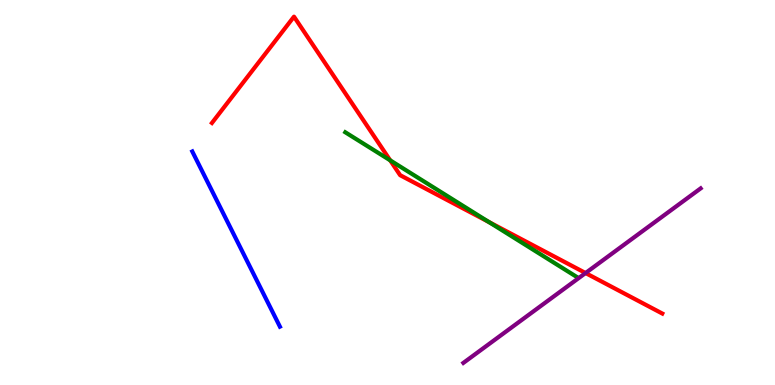[{'lines': ['blue', 'red'], 'intersections': []}, {'lines': ['green', 'red'], 'intersections': [{'x': 5.03, 'y': 5.84}, {'x': 6.31, 'y': 4.23}]}, {'lines': ['purple', 'red'], 'intersections': [{'x': 7.56, 'y': 2.91}]}, {'lines': ['blue', 'green'], 'intersections': []}, {'lines': ['blue', 'purple'], 'intersections': []}, {'lines': ['green', 'purple'], 'intersections': []}]